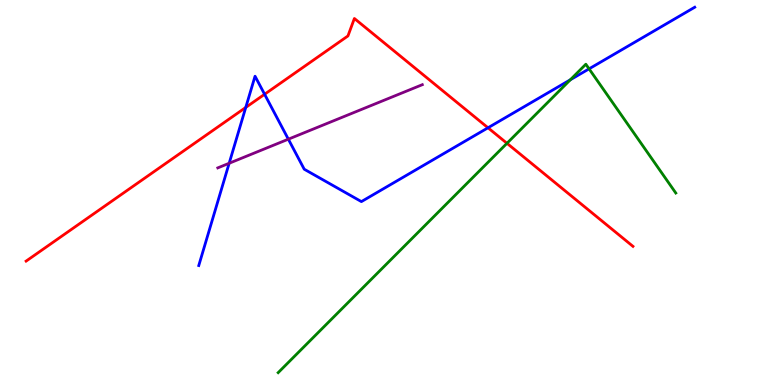[{'lines': ['blue', 'red'], 'intersections': [{'x': 3.17, 'y': 7.21}, {'x': 3.41, 'y': 7.55}, {'x': 6.3, 'y': 6.68}]}, {'lines': ['green', 'red'], 'intersections': [{'x': 6.54, 'y': 6.28}]}, {'lines': ['purple', 'red'], 'intersections': []}, {'lines': ['blue', 'green'], 'intersections': [{'x': 7.36, 'y': 7.93}, {'x': 7.6, 'y': 8.21}]}, {'lines': ['blue', 'purple'], 'intersections': [{'x': 2.96, 'y': 5.76}, {'x': 3.72, 'y': 6.38}]}, {'lines': ['green', 'purple'], 'intersections': []}]